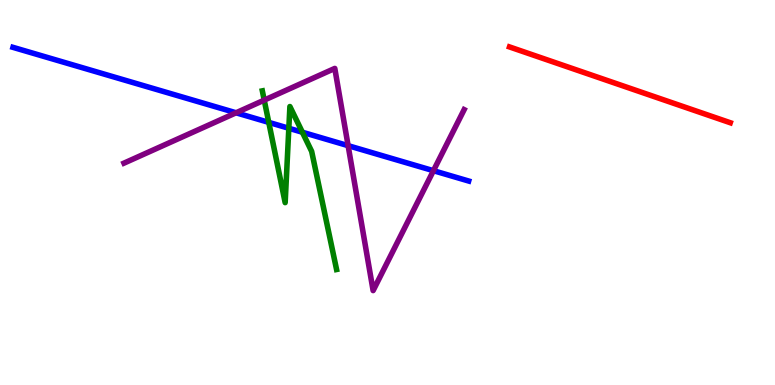[{'lines': ['blue', 'red'], 'intersections': []}, {'lines': ['green', 'red'], 'intersections': []}, {'lines': ['purple', 'red'], 'intersections': []}, {'lines': ['blue', 'green'], 'intersections': [{'x': 3.47, 'y': 6.82}, {'x': 3.73, 'y': 6.67}, {'x': 3.9, 'y': 6.57}]}, {'lines': ['blue', 'purple'], 'intersections': [{'x': 3.05, 'y': 7.07}, {'x': 4.49, 'y': 6.22}, {'x': 5.59, 'y': 5.57}]}, {'lines': ['green', 'purple'], 'intersections': [{'x': 3.41, 'y': 7.4}]}]